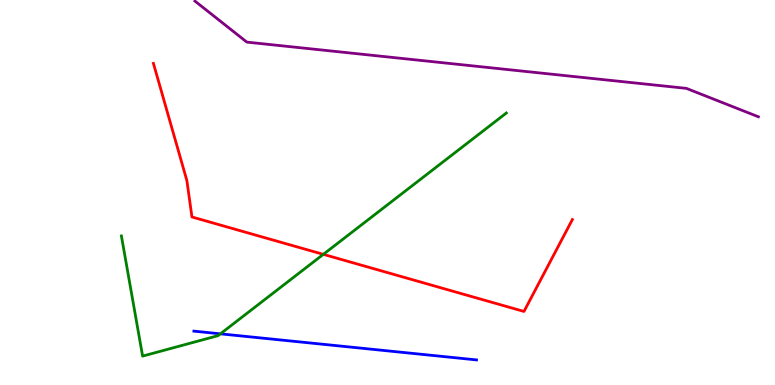[{'lines': ['blue', 'red'], 'intersections': []}, {'lines': ['green', 'red'], 'intersections': [{'x': 4.17, 'y': 3.39}]}, {'lines': ['purple', 'red'], 'intersections': []}, {'lines': ['blue', 'green'], 'intersections': [{'x': 2.84, 'y': 1.33}]}, {'lines': ['blue', 'purple'], 'intersections': []}, {'lines': ['green', 'purple'], 'intersections': []}]